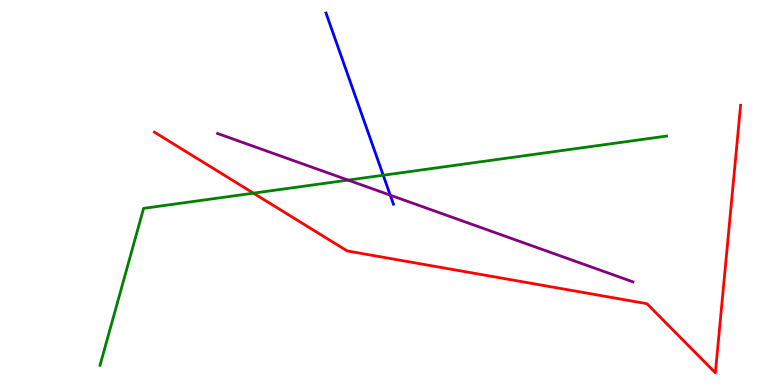[{'lines': ['blue', 'red'], 'intersections': []}, {'lines': ['green', 'red'], 'intersections': [{'x': 3.27, 'y': 4.98}]}, {'lines': ['purple', 'red'], 'intersections': []}, {'lines': ['blue', 'green'], 'intersections': [{'x': 4.94, 'y': 5.45}]}, {'lines': ['blue', 'purple'], 'intersections': [{'x': 5.04, 'y': 4.93}]}, {'lines': ['green', 'purple'], 'intersections': [{'x': 4.49, 'y': 5.32}]}]